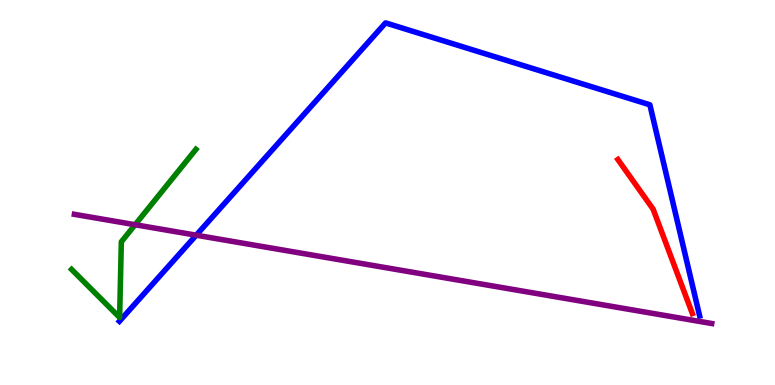[{'lines': ['blue', 'red'], 'intersections': []}, {'lines': ['green', 'red'], 'intersections': []}, {'lines': ['purple', 'red'], 'intersections': []}, {'lines': ['blue', 'green'], 'intersections': []}, {'lines': ['blue', 'purple'], 'intersections': [{'x': 2.53, 'y': 3.89}]}, {'lines': ['green', 'purple'], 'intersections': [{'x': 1.74, 'y': 4.16}]}]